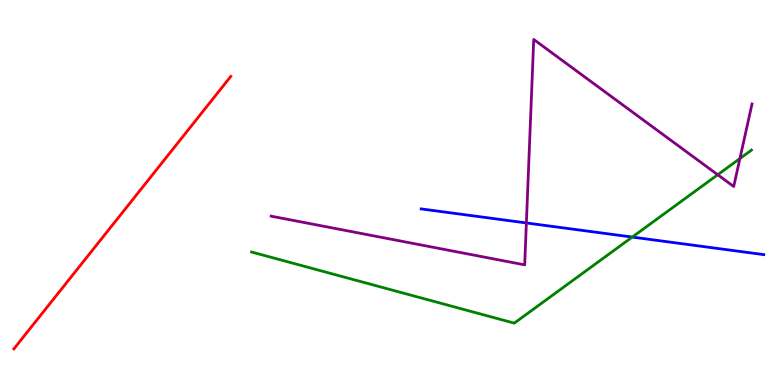[{'lines': ['blue', 'red'], 'intersections': []}, {'lines': ['green', 'red'], 'intersections': []}, {'lines': ['purple', 'red'], 'intersections': []}, {'lines': ['blue', 'green'], 'intersections': [{'x': 8.16, 'y': 3.84}]}, {'lines': ['blue', 'purple'], 'intersections': [{'x': 6.79, 'y': 4.21}]}, {'lines': ['green', 'purple'], 'intersections': [{'x': 9.26, 'y': 5.46}, {'x': 9.55, 'y': 5.88}]}]